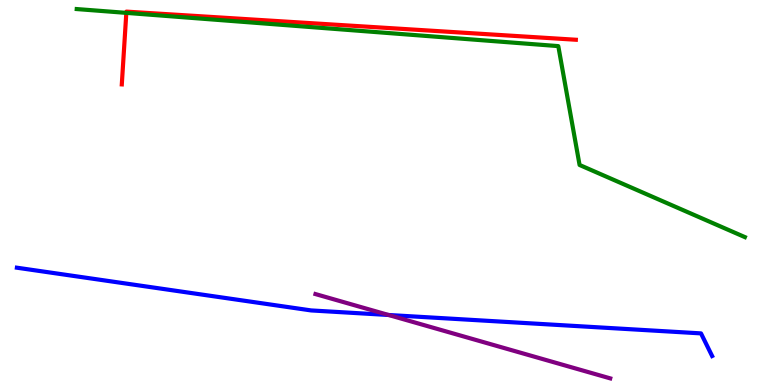[{'lines': ['blue', 'red'], 'intersections': []}, {'lines': ['green', 'red'], 'intersections': [{'x': 1.63, 'y': 9.67}]}, {'lines': ['purple', 'red'], 'intersections': []}, {'lines': ['blue', 'green'], 'intersections': []}, {'lines': ['blue', 'purple'], 'intersections': [{'x': 5.01, 'y': 1.82}]}, {'lines': ['green', 'purple'], 'intersections': []}]